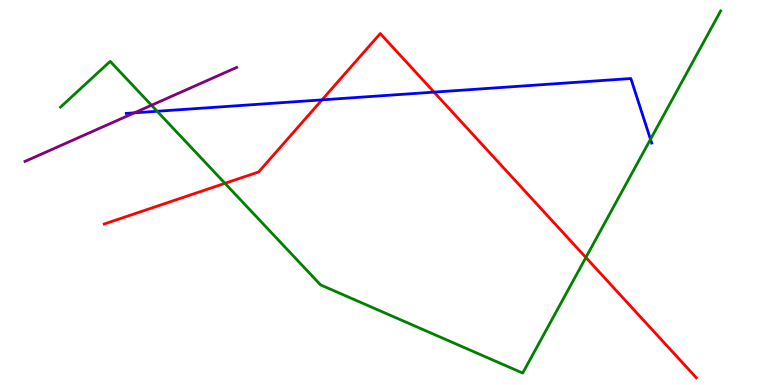[{'lines': ['blue', 'red'], 'intersections': [{'x': 4.15, 'y': 7.41}, {'x': 5.6, 'y': 7.61}]}, {'lines': ['green', 'red'], 'intersections': [{'x': 2.9, 'y': 5.24}, {'x': 7.56, 'y': 3.31}]}, {'lines': ['purple', 'red'], 'intersections': []}, {'lines': ['blue', 'green'], 'intersections': [{'x': 2.03, 'y': 7.11}, {'x': 8.39, 'y': 6.38}]}, {'lines': ['blue', 'purple'], 'intersections': [{'x': 1.73, 'y': 7.07}]}, {'lines': ['green', 'purple'], 'intersections': [{'x': 1.95, 'y': 7.27}]}]